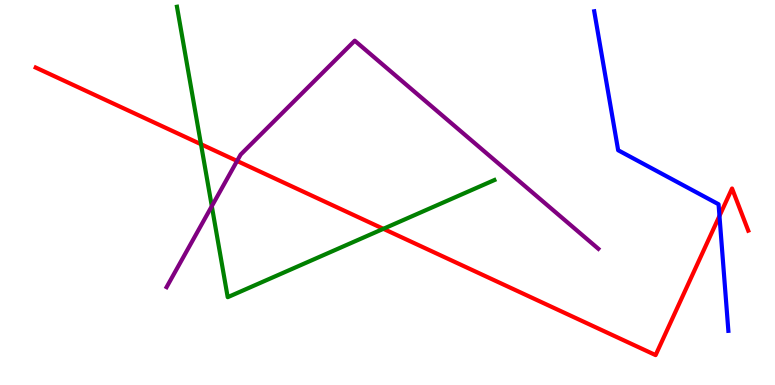[{'lines': ['blue', 'red'], 'intersections': [{'x': 9.28, 'y': 4.39}]}, {'lines': ['green', 'red'], 'intersections': [{'x': 2.59, 'y': 6.25}, {'x': 4.95, 'y': 4.06}]}, {'lines': ['purple', 'red'], 'intersections': [{'x': 3.06, 'y': 5.82}]}, {'lines': ['blue', 'green'], 'intersections': []}, {'lines': ['blue', 'purple'], 'intersections': []}, {'lines': ['green', 'purple'], 'intersections': [{'x': 2.73, 'y': 4.64}]}]